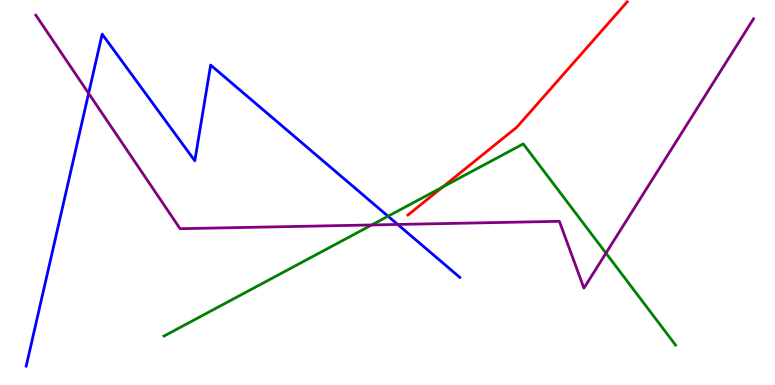[{'lines': ['blue', 'red'], 'intersections': []}, {'lines': ['green', 'red'], 'intersections': [{'x': 5.71, 'y': 5.14}]}, {'lines': ['purple', 'red'], 'intersections': []}, {'lines': ['blue', 'green'], 'intersections': [{'x': 5.01, 'y': 4.38}]}, {'lines': ['blue', 'purple'], 'intersections': [{'x': 1.14, 'y': 7.58}, {'x': 5.13, 'y': 4.17}]}, {'lines': ['green', 'purple'], 'intersections': [{'x': 4.8, 'y': 4.16}, {'x': 7.82, 'y': 3.42}]}]